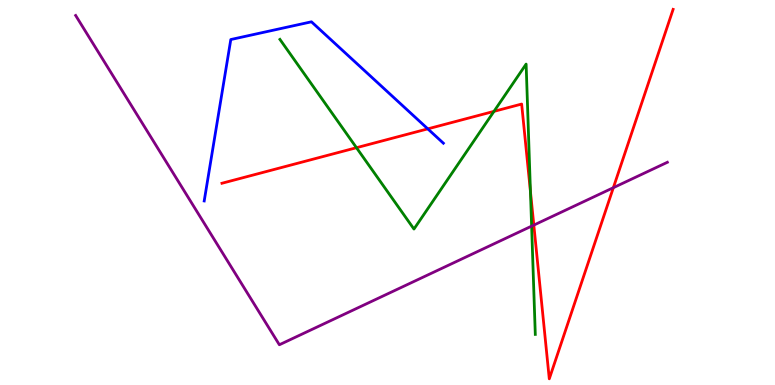[{'lines': ['blue', 'red'], 'intersections': [{'x': 5.52, 'y': 6.65}]}, {'lines': ['green', 'red'], 'intersections': [{'x': 4.6, 'y': 6.16}, {'x': 6.37, 'y': 7.11}, {'x': 6.84, 'y': 5.02}]}, {'lines': ['purple', 'red'], 'intersections': [{'x': 6.89, 'y': 4.15}, {'x': 7.91, 'y': 5.12}]}, {'lines': ['blue', 'green'], 'intersections': []}, {'lines': ['blue', 'purple'], 'intersections': []}, {'lines': ['green', 'purple'], 'intersections': [{'x': 6.86, 'y': 4.13}]}]